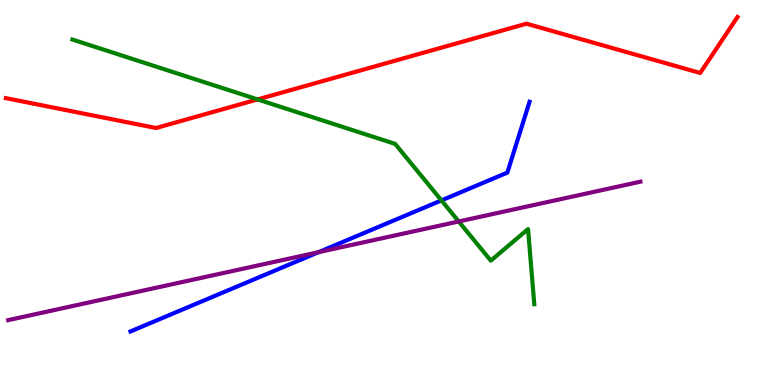[{'lines': ['blue', 'red'], 'intersections': []}, {'lines': ['green', 'red'], 'intersections': [{'x': 3.32, 'y': 7.42}]}, {'lines': ['purple', 'red'], 'intersections': []}, {'lines': ['blue', 'green'], 'intersections': [{'x': 5.7, 'y': 4.8}]}, {'lines': ['blue', 'purple'], 'intersections': [{'x': 4.11, 'y': 3.45}]}, {'lines': ['green', 'purple'], 'intersections': [{'x': 5.92, 'y': 4.25}]}]